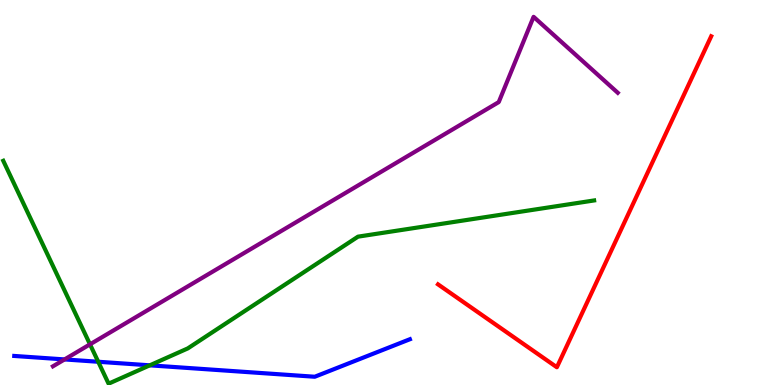[{'lines': ['blue', 'red'], 'intersections': []}, {'lines': ['green', 'red'], 'intersections': []}, {'lines': ['purple', 'red'], 'intersections': []}, {'lines': ['blue', 'green'], 'intersections': [{'x': 1.27, 'y': 0.604}, {'x': 1.93, 'y': 0.511}]}, {'lines': ['blue', 'purple'], 'intersections': [{'x': 0.833, 'y': 0.664}]}, {'lines': ['green', 'purple'], 'intersections': [{'x': 1.16, 'y': 1.06}]}]